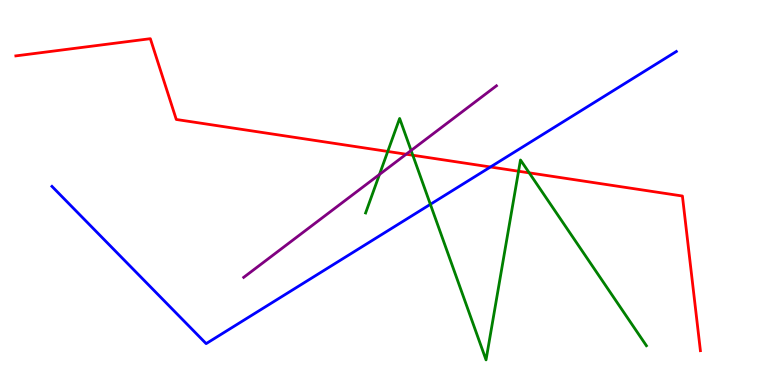[{'lines': ['blue', 'red'], 'intersections': [{'x': 6.33, 'y': 5.66}]}, {'lines': ['green', 'red'], 'intersections': [{'x': 5.0, 'y': 6.07}, {'x': 5.33, 'y': 5.97}, {'x': 6.69, 'y': 5.55}, {'x': 6.83, 'y': 5.51}]}, {'lines': ['purple', 'red'], 'intersections': [{'x': 5.24, 'y': 5.99}]}, {'lines': ['blue', 'green'], 'intersections': [{'x': 5.55, 'y': 4.69}]}, {'lines': ['blue', 'purple'], 'intersections': []}, {'lines': ['green', 'purple'], 'intersections': [{'x': 4.9, 'y': 5.47}, {'x': 5.3, 'y': 6.09}]}]